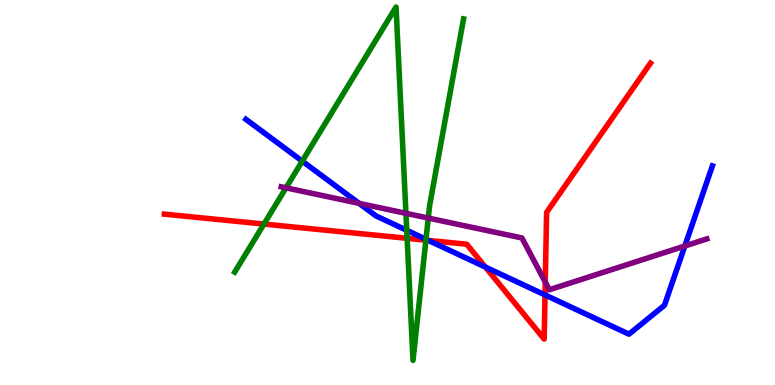[{'lines': ['blue', 'red'], 'intersections': [{'x': 5.53, 'y': 3.76}, {'x': 6.26, 'y': 3.06}, {'x': 7.03, 'y': 2.34}]}, {'lines': ['green', 'red'], 'intersections': [{'x': 3.41, 'y': 4.18}, {'x': 5.25, 'y': 3.81}, {'x': 5.5, 'y': 3.76}]}, {'lines': ['purple', 'red'], 'intersections': [{'x': 7.04, 'y': 2.67}]}, {'lines': ['blue', 'green'], 'intersections': [{'x': 3.9, 'y': 5.81}, {'x': 5.25, 'y': 4.02}, {'x': 5.5, 'y': 3.78}]}, {'lines': ['blue', 'purple'], 'intersections': [{'x': 4.63, 'y': 4.72}, {'x': 8.84, 'y': 3.61}]}, {'lines': ['green', 'purple'], 'intersections': [{'x': 3.69, 'y': 5.12}, {'x': 5.24, 'y': 4.46}, {'x': 5.53, 'y': 4.34}]}]